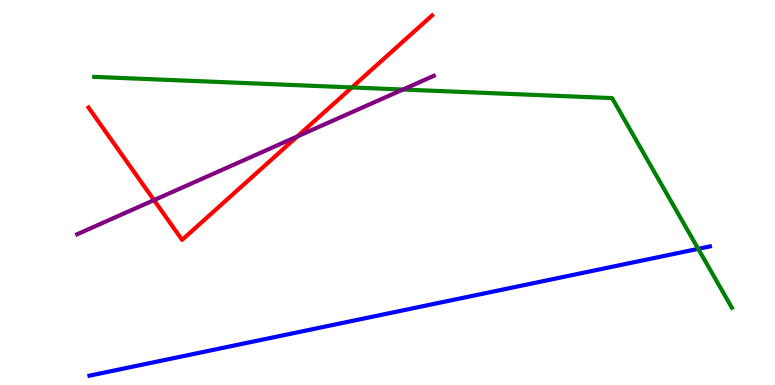[{'lines': ['blue', 'red'], 'intersections': []}, {'lines': ['green', 'red'], 'intersections': [{'x': 4.54, 'y': 7.73}]}, {'lines': ['purple', 'red'], 'intersections': [{'x': 1.99, 'y': 4.8}, {'x': 3.84, 'y': 6.46}]}, {'lines': ['blue', 'green'], 'intersections': [{'x': 9.01, 'y': 3.54}]}, {'lines': ['blue', 'purple'], 'intersections': []}, {'lines': ['green', 'purple'], 'intersections': [{'x': 5.2, 'y': 7.67}]}]